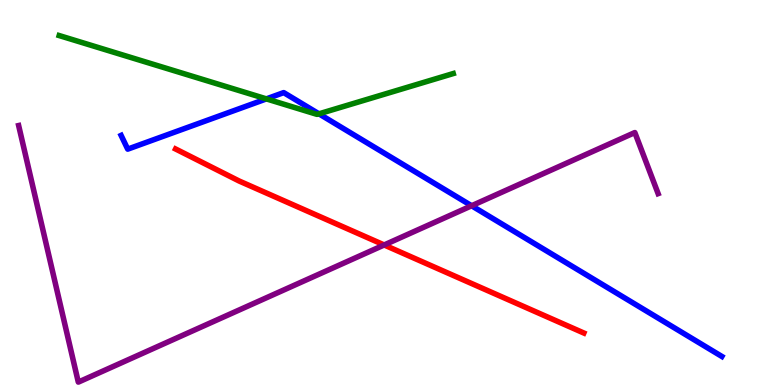[{'lines': ['blue', 'red'], 'intersections': []}, {'lines': ['green', 'red'], 'intersections': []}, {'lines': ['purple', 'red'], 'intersections': [{'x': 4.96, 'y': 3.64}]}, {'lines': ['blue', 'green'], 'intersections': [{'x': 3.44, 'y': 7.43}, {'x': 4.12, 'y': 7.04}]}, {'lines': ['blue', 'purple'], 'intersections': [{'x': 6.09, 'y': 4.66}]}, {'lines': ['green', 'purple'], 'intersections': []}]